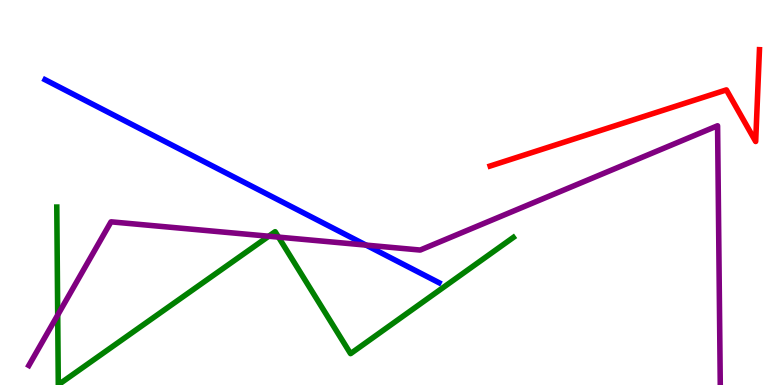[{'lines': ['blue', 'red'], 'intersections': []}, {'lines': ['green', 'red'], 'intersections': []}, {'lines': ['purple', 'red'], 'intersections': []}, {'lines': ['blue', 'green'], 'intersections': []}, {'lines': ['blue', 'purple'], 'intersections': [{'x': 4.72, 'y': 3.63}]}, {'lines': ['green', 'purple'], 'intersections': [{'x': 0.745, 'y': 1.82}, {'x': 3.47, 'y': 3.86}, {'x': 3.59, 'y': 3.84}]}]